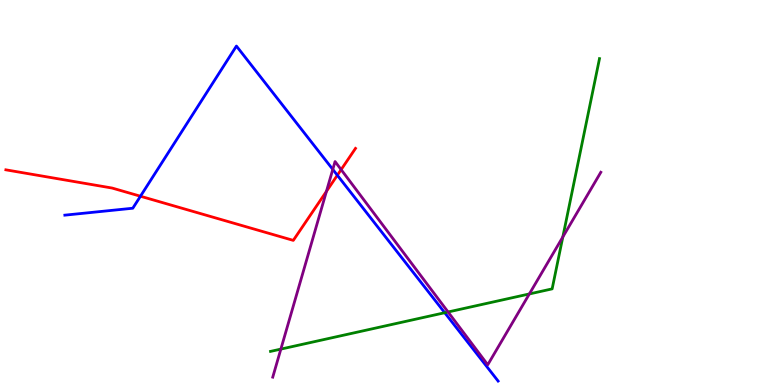[{'lines': ['blue', 'red'], 'intersections': [{'x': 1.81, 'y': 4.9}, {'x': 4.35, 'y': 5.45}]}, {'lines': ['green', 'red'], 'intersections': []}, {'lines': ['purple', 'red'], 'intersections': [{'x': 4.21, 'y': 5.03}, {'x': 4.4, 'y': 5.59}]}, {'lines': ['blue', 'green'], 'intersections': [{'x': 5.74, 'y': 1.88}]}, {'lines': ['blue', 'purple'], 'intersections': [{'x': 4.29, 'y': 5.6}]}, {'lines': ['green', 'purple'], 'intersections': [{'x': 3.62, 'y': 0.932}, {'x': 5.78, 'y': 1.9}, {'x': 6.83, 'y': 2.37}, {'x': 7.26, 'y': 3.85}]}]